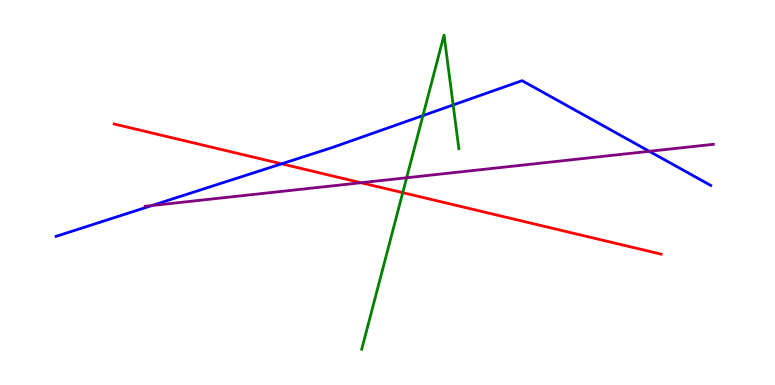[{'lines': ['blue', 'red'], 'intersections': [{'x': 3.63, 'y': 5.74}]}, {'lines': ['green', 'red'], 'intersections': [{'x': 5.2, 'y': 5.0}]}, {'lines': ['purple', 'red'], 'intersections': [{'x': 4.66, 'y': 5.25}]}, {'lines': ['blue', 'green'], 'intersections': [{'x': 5.46, 'y': 7.0}, {'x': 5.85, 'y': 7.27}]}, {'lines': ['blue', 'purple'], 'intersections': [{'x': 1.96, 'y': 4.66}, {'x': 8.38, 'y': 6.07}]}, {'lines': ['green', 'purple'], 'intersections': [{'x': 5.25, 'y': 5.38}]}]